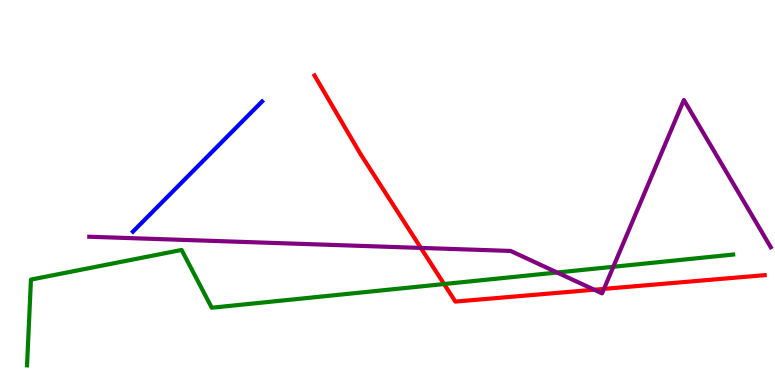[{'lines': ['blue', 'red'], 'intersections': []}, {'lines': ['green', 'red'], 'intersections': [{'x': 5.73, 'y': 2.62}]}, {'lines': ['purple', 'red'], 'intersections': [{'x': 5.43, 'y': 3.56}, {'x': 7.67, 'y': 2.47}, {'x': 7.79, 'y': 2.5}]}, {'lines': ['blue', 'green'], 'intersections': []}, {'lines': ['blue', 'purple'], 'intersections': []}, {'lines': ['green', 'purple'], 'intersections': [{'x': 7.19, 'y': 2.92}, {'x': 7.91, 'y': 3.07}]}]